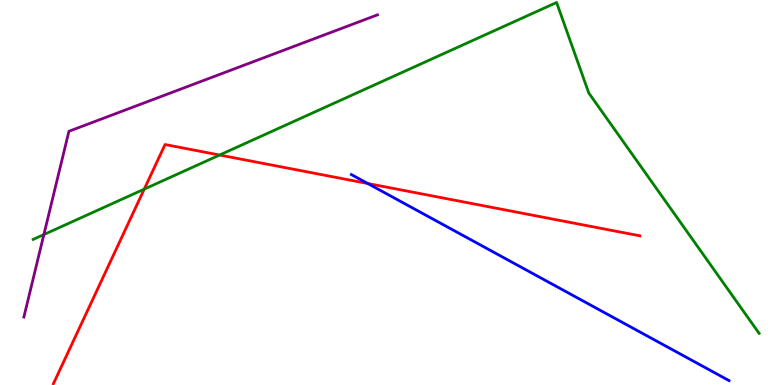[{'lines': ['blue', 'red'], 'intersections': [{'x': 4.75, 'y': 5.23}]}, {'lines': ['green', 'red'], 'intersections': [{'x': 1.86, 'y': 5.09}, {'x': 2.83, 'y': 5.97}]}, {'lines': ['purple', 'red'], 'intersections': []}, {'lines': ['blue', 'green'], 'intersections': []}, {'lines': ['blue', 'purple'], 'intersections': []}, {'lines': ['green', 'purple'], 'intersections': [{'x': 0.566, 'y': 3.91}]}]